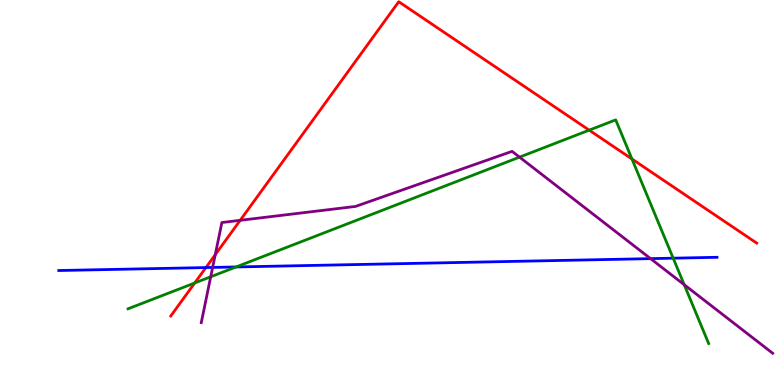[{'lines': ['blue', 'red'], 'intersections': [{'x': 2.66, 'y': 3.05}]}, {'lines': ['green', 'red'], 'intersections': [{'x': 2.51, 'y': 2.65}, {'x': 7.6, 'y': 6.62}, {'x': 8.15, 'y': 5.87}]}, {'lines': ['purple', 'red'], 'intersections': [{'x': 2.78, 'y': 3.38}, {'x': 3.1, 'y': 4.28}]}, {'lines': ['blue', 'green'], 'intersections': [{'x': 3.05, 'y': 3.07}, {'x': 8.69, 'y': 3.29}]}, {'lines': ['blue', 'purple'], 'intersections': [{'x': 2.74, 'y': 3.05}, {'x': 8.39, 'y': 3.28}]}, {'lines': ['green', 'purple'], 'intersections': [{'x': 2.72, 'y': 2.81}, {'x': 6.7, 'y': 5.92}, {'x': 8.83, 'y': 2.6}]}]